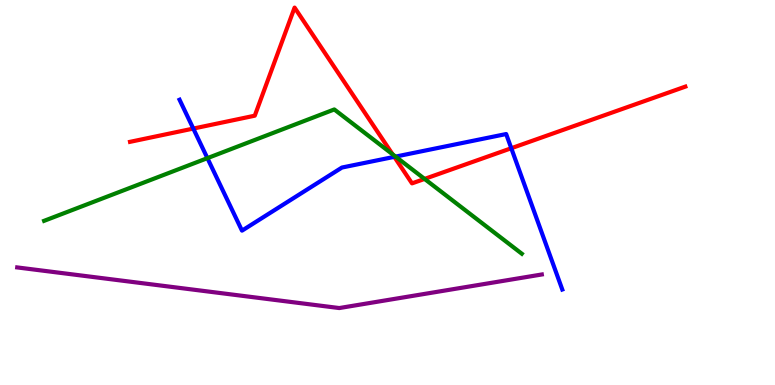[{'lines': ['blue', 'red'], 'intersections': [{'x': 2.49, 'y': 6.66}, {'x': 5.09, 'y': 5.93}, {'x': 6.6, 'y': 6.15}]}, {'lines': ['green', 'red'], 'intersections': [{'x': 5.07, 'y': 5.99}, {'x': 5.48, 'y': 5.35}]}, {'lines': ['purple', 'red'], 'intersections': []}, {'lines': ['blue', 'green'], 'intersections': [{'x': 2.68, 'y': 5.89}, {'x': 5.1, 'y': 5.93}]}, {'lines': ['blue', 'purple'], 'intersections': []}, {'lines': ['green', 'purple'], 'intersections': []}]